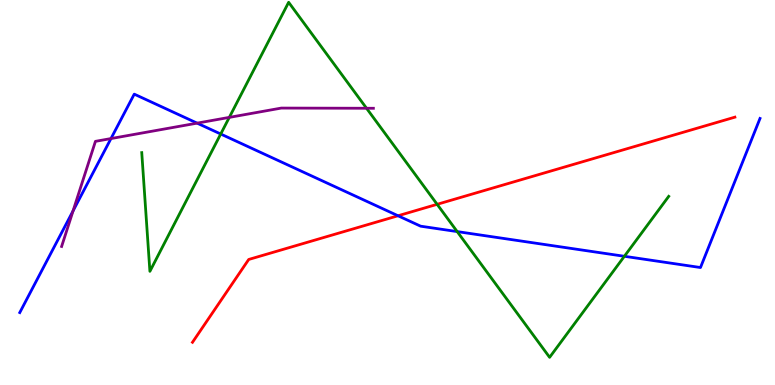[{'lines': ['blue', 'red'], 'intersections': [{'x': 5.14, 'y': 4.4}]}, {'lines': ['green', 'red'], 'intersections': [{'x': 5.64, 'y': 4.69}]}, {'lines': ['purple', 'red'], 'intersections': []}, {'lines': ['blue', 'green'], 'intersections': [{'x': 2.85, 'y': 6.52}, {'x': 5.9, 'y': 3.98}, {'x': 8.06, 'y': 3.34}]}, {'lines': ['blue', 'purple'], 'intersections': [{'x': 0.943, 'y': 4.52}, {'x': 1.43, 'y': 6.4}, {'x': 2.54, 'y': 6.8}]}, {'lines': ['green', 'purple'], 'intersections': [{'x': 2.96, 'y': 6.95}, {'x': 4.73, 'y': 7.19}]}]